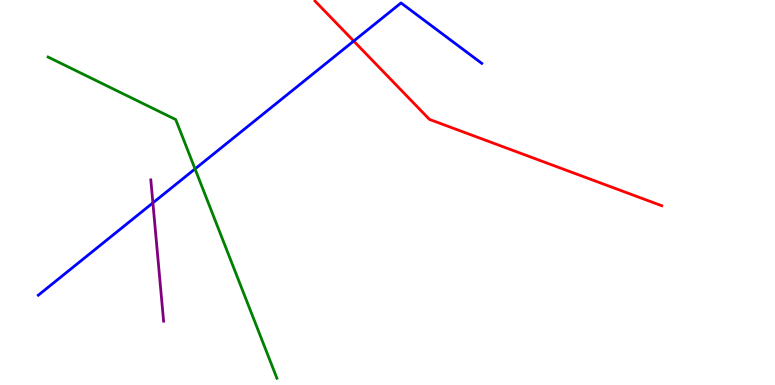[{'lines': ['blue', 'red'], 'intersections': [{'x': 4.56, 'y': 8.93}]}, {'lines': ['green', 'red'], 'intersections': []}, {'lines': ['purple', 'red'], 'intersections': []}, {'lines': ['blue', 'green'], 'intersections': [{'x': 2.52, 'y': 5.61}]}, {'lines': ['blue', 'purple'], 'intersections': [{'x': 1.97, 'y': 4.73}]}, {'lines': ['green', 'purple'], 'intersections': []}]